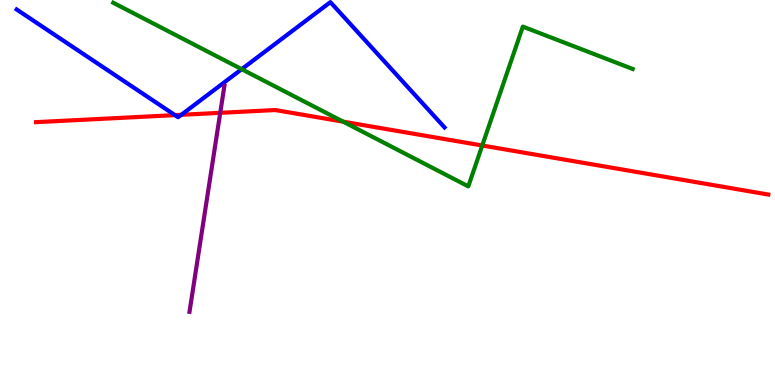[{'lines': ['blue', 'red'], 'intersections': [{'x': 2.26, 'y': 7.01}, {'x': 2.34, 'y': 7.02}]}, {'lines': ['green', 'red'], 'intersections': [{'x': 4.43, 'y': 6.84}, {'x': 6.22, 'y': 6.22}]}, {'lines': ['purple', 'red'], 'intersections': [{'x': 2.84, 'y': 7.07}]}, {'lines': ['blue', 'green'], 'intersections': [{'x': 3.12, 'y': 8.2}]}, {'lines': ['blue', 'purple'], 'intersections': []}, {'lines': ['green', 'purple'], 'intersections': []}]